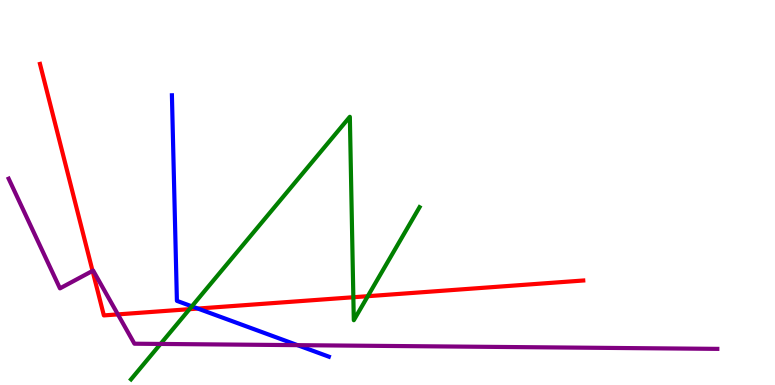[{'lines': ['blue', 'red'], 'intersections': [{'x': 2.55, 'y': 1.99}]}, {'lines': ['green', 'red'], 'intersections': [{'x': 2.45, 'y': 1.97}, {'x': 4.56, 'y': 2.28}, {'x': 4.75, 'y': 2.31}]}, {'lines': ['purple', 'red'], 'intersections': [{'x': 1.19, 'y': 2.96}, {'x': 1.52, 'y': 1.83}]}, {'lines': ['blue', 'green'], 'intersections': [{'x': 2.48, 'y': 2.04}]}, {'lines': ['blue', 'purple'], 'intersections': [{'x': 3.84, 'y': 1.03}]}, {'lines': ['green', 'purple'], 'intersections': [{'x': 2.07, 'y': 1.07}]}]